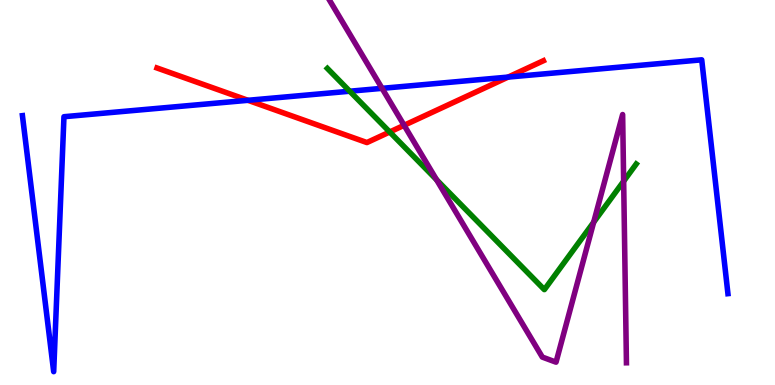[{'lines': ['blue', 'red'], 'intersections': [{'x': 3.2, 'y': 7.39}, {'x': 6.56, 'y': 8.0}]}, {'lines': ['green', 'red'], 'intersections': [{'x': 5.03, 'y': 6.57}]}, {'lines': ['purple', 'red'], 'intersections': [{'x': 5.21, 'y': 6.75}]}, {'lines': ['blue', 'green'], 'intersections': [{'x': 4.51, 'y': 7.63}]}, {'lines': ['blue', 'purple'], 'intersections': [{'x': 4.93, 'y': 7.71}]}, {'lines': ['green', 'purple'], 'intersections': [{'x': 5.63, 'y': 5.33}, {'x': 7.66, 'y': 4.23}, {'x': 8.05, 'y': 5.29}]}]